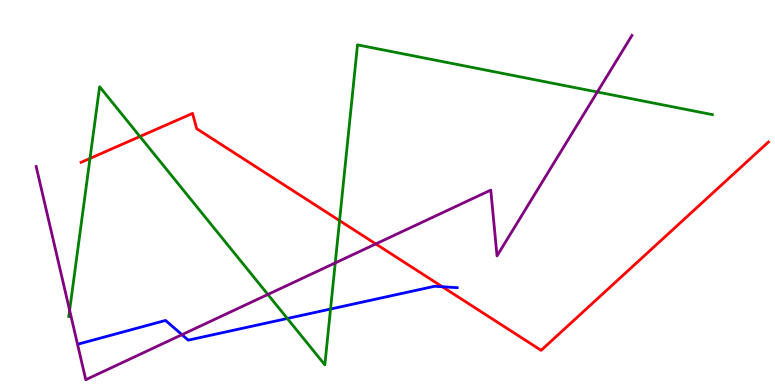[{'lines': ['blue', 'red'], 'intersections': [{'x': 5.71, 'y': 2.55}]}, {'lines': ['green', 'red'], 'intersections': [{'x': 1.16, 'y': 5.88}, {'x': 1.81, 'y': 6.45}, {'x': 4.38, 'y': 4.27}]}, {'lines': ['purple', 'red'], 'intersections': [{'x': 4.85, 'y': 3.66}]}, {'lines': ['blue', 'green'], 'intersections': [{'x': 3.71, 'y': 1.73}, {'x': 4.26, 'y': 1.97}]}, {'lines': ['blue', 'purple'], 'intersections': [{'x': 2.35, 'y': 1.31}]}, {'lines': ['green', 'purple'], 'intersections': [{'x': 0.898, 'y': 1.94}, {'x': 3.46, 'y': 2.35}, {'x': 4.33, 'y': 3.17}, {'x': 7.71, 'y': 7.61}]}]